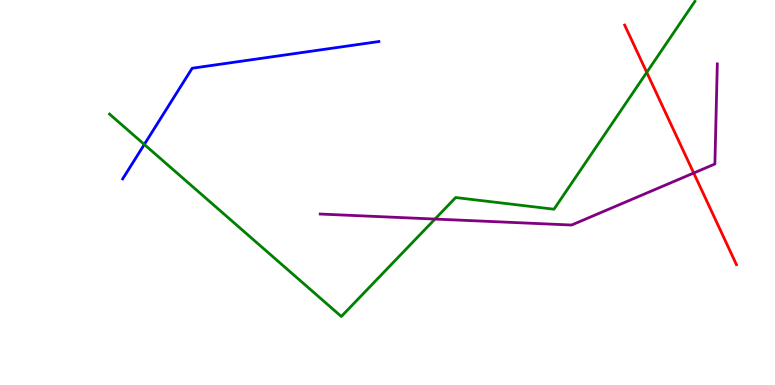[{'lines': ['blue', 'red'], 'intersections': []}, {'lines': ['green', 'red'], 'intersections': [{'x': 8.35, 'y': 8.12}]}, {'lines': ['purple', 'red'], 'intersections': [{'x': 8.95, 'y': 5.51}]}, {'lines': ['blue', 'green'], 'intersections': [{'x': 1.86, 'y': 6.25}]}, {'lines': ['blue', 'purple'], 'intersections': []}, {'lines': ['green', 'purple'], 'intersections': [{'x': 5.61, 'y': 4.31}]}]